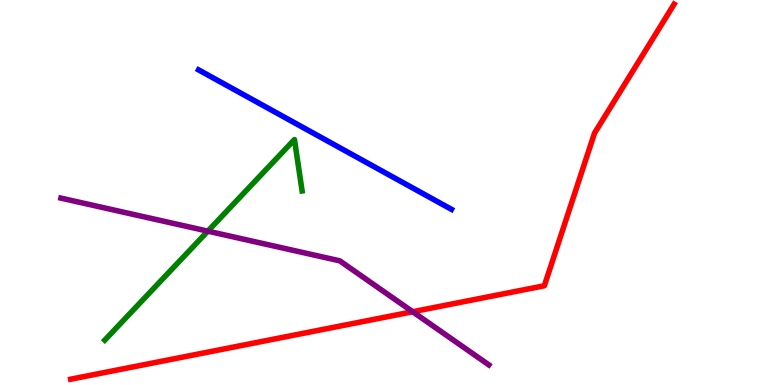[{'lines': ['blue', 'red'], 'intersections': []}, {'lines': ['green', 'red'], 'intersections': []}, {'lines': ['purple', 'red'], 'intersections': [{'x': 5.32, 'y': 1.9}]}, {'lines': ['blue', 'green'], 'intersections': []}, {'lines': ['blue', 'purple'], 'intersections': []}, {'lines': ['green', 'purple'], 'intersections': [{'x': 2.68, 'y': 4.0}]}]